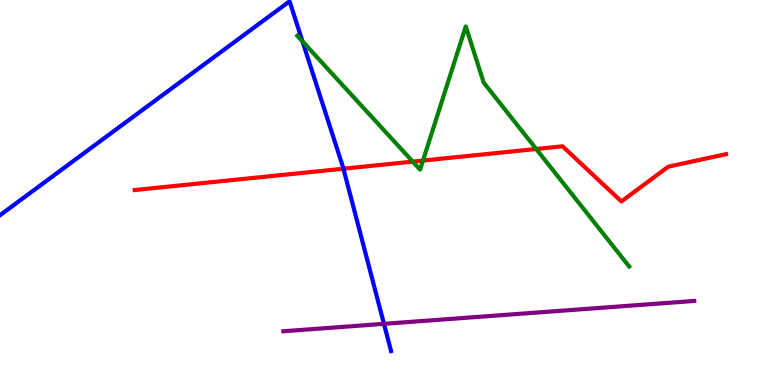[{'lines': ['blue', 'red'], 'intersections': [{'x': 4.43, 'y': 5.62}]}, {'lines': ['green', 'red'], 'intersections': [{'x': 5.33, 'y': 5.8}, {'x': 5.46, 'y': 5.83}, {'x': 6.92, 'y': 6.13}]}, {'lines': ['purple', 'red'], 'intersections': []}, {'lines': ['blue', 'green'], 'intersections': [{'x': 3.9, 'y': 8.92}]}, {'lines': ['blue', 'purple'], 'intersections': [{'x': 4.95, 'y': 1.59}]}, {'lines': ['green', 'purple'], 'intersections': []}]